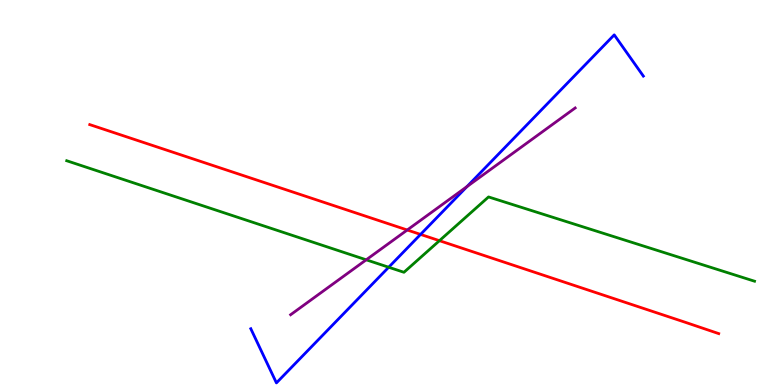[{'lines': ['blue', 'red'], 'intersections': [{'x': 5.43, 'y': 3.91}]}, {'lines': ['green', 'red'], 'intersections': [{'x': 5.67, 'y': 3.75}]}, {'lines': ['purple', 'red'], 'intersections': [{'x': 5.25, 'y': 4.03}]}, {'lines': ['blue', 'green'], 'intersections': [{'x': 5.02, 'y': 3.06}]}, {'lines': ['blue', 'purple'], 'intersections': [{'x': 6.03, 'y': 5.15}]}, {'lines': ['green', 'purple'], 'intersections': [{'x': 4.73, 'y': 3.25}]}]